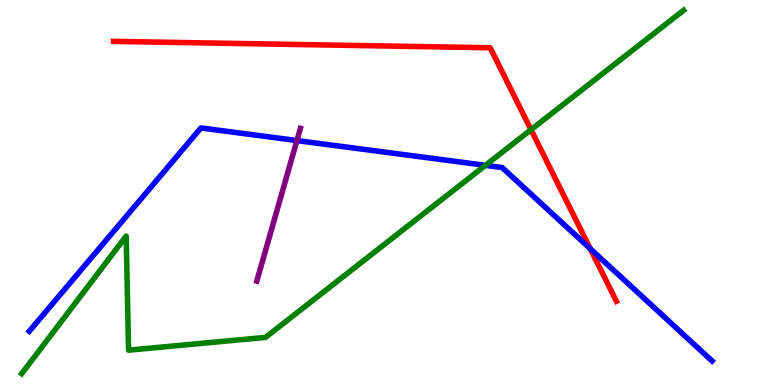[{'lines': ['blue', 'red'], 'intersections': [{'x': 7.62, 'y': 3.54}]}, {'lines': ['green', 'red'], 'intersections': [{'x': 6.85, 'y': 6.63}]}, {'lines': ['purple', 'red'], 'intersections': []}, {'lines': ['blue', 'green'], 'intersections': [{'x': 6.26, 'y': 5.71}]}, {'lines': ['blue', 'purple'], 'intersections': [{'x': 3.83, 'y': 6.35}]}, {'lines': ['green', 'purple'], 'intersections': []}]